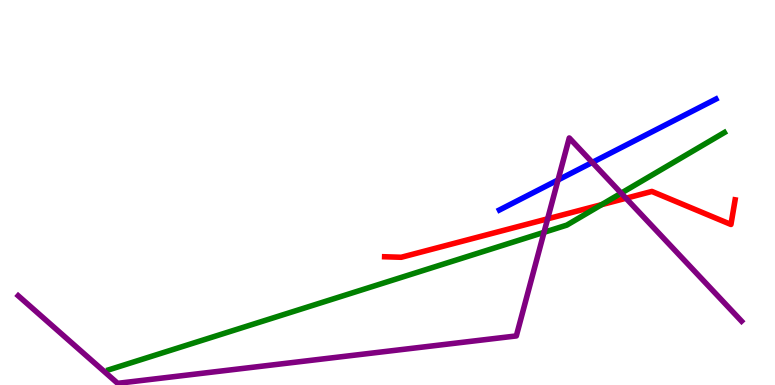[{'lines': ['blue', 'red'], 'intersections': []}, {'lines': ['green', 'red'], 'intersections': [{'x': 7.76, 'y': 4.68}]}, {'lines': ['purple', 'red'], 'intersections': [{'x': 7.07, 'y': 4.32}, {'x': 8.08, 'y': 4.85}]}, {'lines': ['blue', 'green'], 'intersections': []}, {'lines': ['blue', 'purple'], 'intersections': [{'x': 7.2, 'y': 5.33}, {'x': 7.64, 'y': 5.78}]}, {'lines': ['green', 'purple'], 'intersections': [{'x': 7.02, 'y': 3.97}, {'x': 8.02, 'y': 4.98}]}]